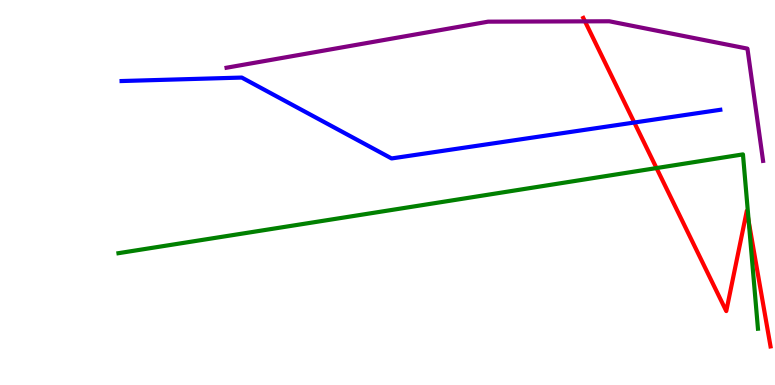[{'lines': ['blue', 'red'], 'intersections': [{'x': 8.18, 'y': 6.82}]}, {'lines': ['green', 'red'], 'intersections': [{'x': 8.47, 'y': 5.63}, {'x': 9.66, 'y': 4.24}]}, {'lines': ['purple', 'red'], 'intersections': [{'x': 7.55, 'y': 9.45}]}, {'lines': ['blue', 'green'], 'intersections': []}, {'lines': ['blue', 'purple'], 'intersections': []}, {'lines': ['green', 'purple'], 'intersections': []}]